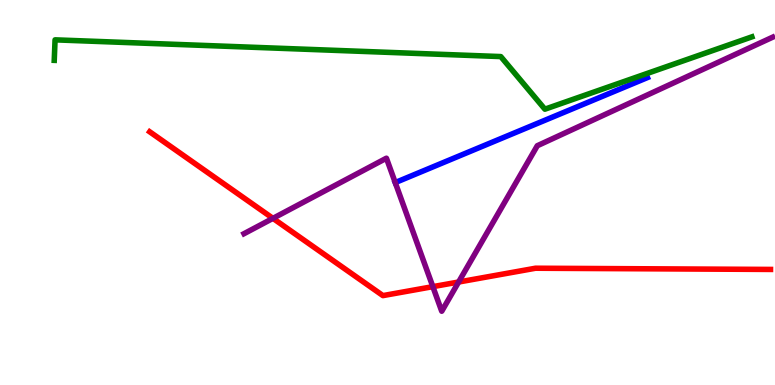[{'lines': ['blue', 'red'], 'intersections': []}, {'lines': ['green', 'red'], 'intersections': []}, {'lines': ['purple', 'red'], 'intersections': [{'x': 3.52, 'y': 4.33}, {'x': 5.59, 'y': 2.55}, {'x': 5.92, 'y': 2.67}]}, {'lines': ['blue', 'green'], 'intersections': []}, {'lines': ['blue', 'purple'], 'intersections': [{'x': 5.1, 'y': 5.26}]}, {'lines': ['green', 'purple'], 'intersections': []}]